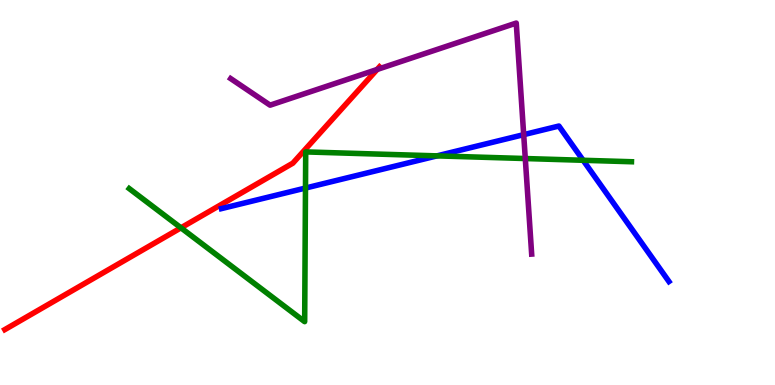[{'lines': ['blue', 'red'], 'intersections': []}, {'lines': ['green', 'red'], 'intersections': [{'x': 2.33, 'y': 4.08}]}, {'lines': ['purple', 'red'], 'intersections': [{'x': 4.87, 'y': 8.2}]}, {'lines': ['blue', 'green'], 'intersections': [{'x': 3.94, 'y': 5.12}, {'x': 5.64, 'y': 5.95}, {'x': 7.52, 'y': 5.84}]}, {'lines': ['blue', 'purple'], 'intersections': [{'x': 6.76, 'y': 6.5}]}, {'lines': ['green', 'purple'], 'intersections': [{'x': 6.78, 'y': 5.88}]}]